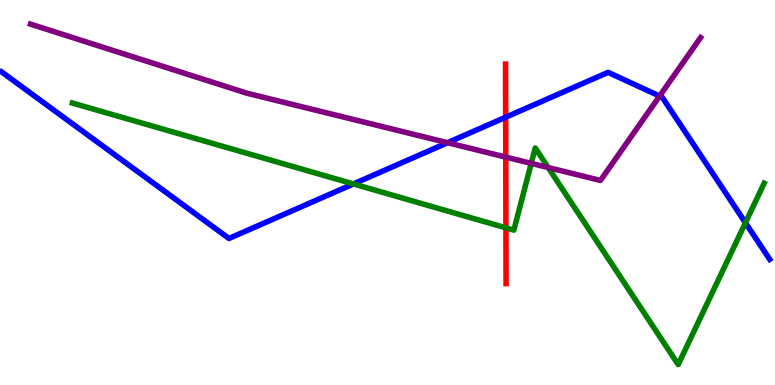[{'lines': ['blue', 'red'], 'intersections': [{'x': 6.52, 'y': 6.95}]}, {'lines': ['green', 'red'], 'intersections': [{'x': 6.53, 'y': 4.08}]}, {'lines': ['purple', 'red'], 'intersections': [{'x': 6.53, 'y': 5.92}]}, {'lines': ['blue', 'green'], 'intersections': [{'x': 4.56, 'y': 5.22}, {'x': 9.62, 'y': 4.21}]}, {'lines': ['blue', 'purple'], 'intersections': [{'x': 5.77, 'y': 6.29}, {'x': 8.51, 'y': 7.5}]}, {'lines': ['green', 'purple'], 'intersections': [{'x': 6.85, 'y': 5.76}, {'x': 7.07, 'y': 5.65}]}]